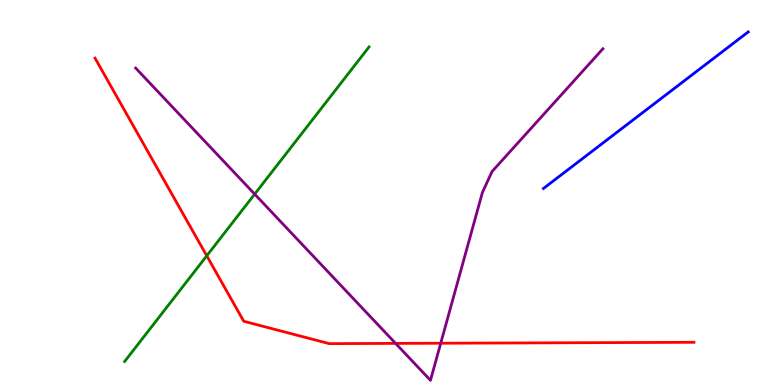[{'lines': ['blue', 'red'], 'intersections': []}, {'lines': ['green', 'red'], 'intersections': [{'x': 2.67, 'y': 3.36}]}, {'lines': ['purple', 'red'], 'intersections': [{'x': 5.1, 'y': 1.08}, {'x': 5.69, 'y': 1.09}]}, {'lines': ['blue', 'green'], 'intersections': []}, {'lines': ['blue', 'purple'], 'intersections': []}, {'lines': ['green', 'purple'], 'intersections': [{'x': 3.29, 'y': 4.96}]}]